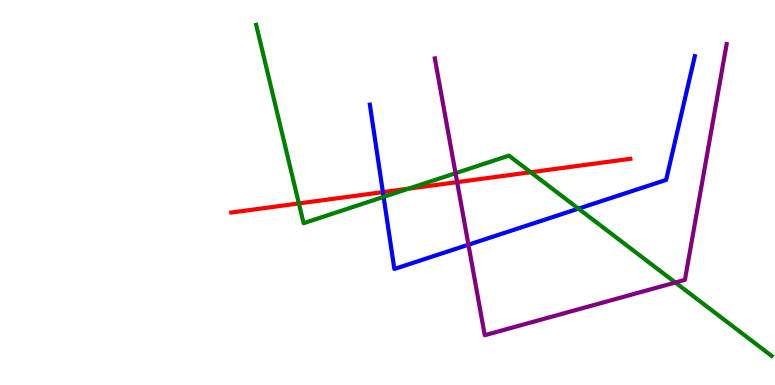[{'lines': ['blue', 'red'], 'intersections': [{'x': 4.94, 'y': 5.01}]}, {'lines': ['green', 'red'], 'intersections': [{'x': 3.86, 'y': 4.72}, {'x': 5.27, 'y': 5.1}, {'x': 6.85, 'y': 5.53}]}, {'lines': ['purple', 'red'], 'intersections': [{'x': 5.9, 'y': 5.27}]}, {'lines': ['blue', 'green'], 'intersections': [{'x': 4.95, 'y': 4.89}, {'x': 7.46, 'y': 4.58}]}, {'lines': ['blue', 'purple'], 'intersections': [{'x': 6.04, 'y': 3.64}]}, {'lines': ['green', 'purple'], 'intersections': [{'x': 5.88, 'y': 5.5}, {'x': 8.71, 'y': 2.66}]}]